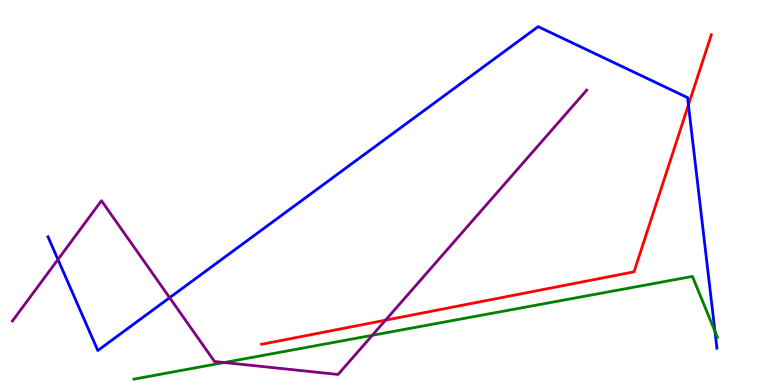[{'lines': ['blue', 'red'], 'intersections': [{'x': 8.88, 'y': 7.27}]}, {'lines': ['green', 'red'], 'intersections': []}, {'lines': ['purple', 'red'], 'intersections': [{'x': 4.97, 'y': 1.68}]}, {'lines': ['blue', 'green'], 'intersections': [{'x': 9.23, 'y': 1.39}]}, {'lines': ['blue', 'purple'], 'intersections': [{'x': 0.748, 'y': 3.26}, {'x': 2.19, 'y': 2.27}]}, {'lines': ['green', 'purple'], 'intersections': [{'x': 2.89, 'y': 0.584}, {'x': 4.8, 'y': 1.29}]}]